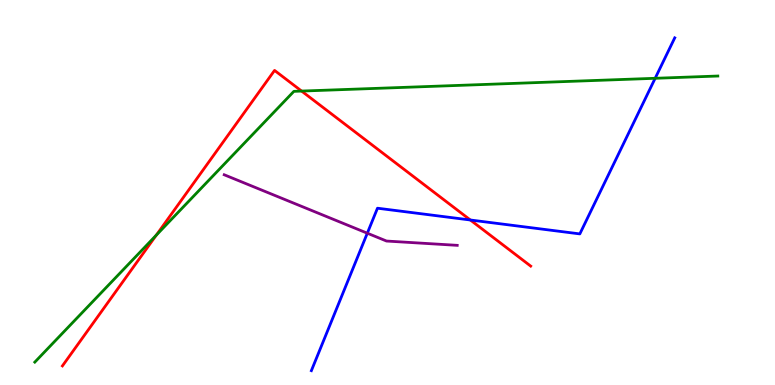[{'lines': ['blue', 'red'], 'intersections': [{'x': 6.07, 'y': 4.29}]}, {'lines': ['green', 'red'], 'intersections': [{'x': 2.02, 'y': 3.89}, {'x': 3.89, 'y': 7.63}]}, {'lines': ['purple', 'red'], 'intersections': []}, {'lines': ['blue', 'green'], 'intersections': [{'x': 8.45, 'y': 7.97}]}, {'lines': ['blue', 'purple'], 'intersections': [{'x': 4.74, 'y': 3.94}]}, {'lines': ['green', 'purple'], 'intersections': []}]